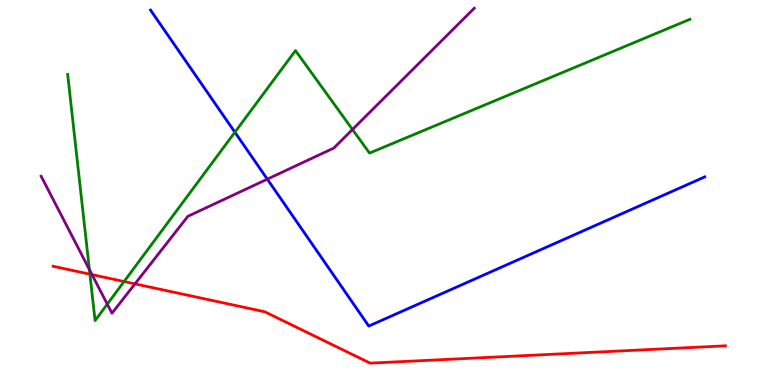[{'lines': ['blue', 'red'], 'intersections': []}, {'lines': ['green', 'red'], 'intersections': [{'x': 1.16, 'y': 2.88}, {'x': 1.6, 'y': 2.69}]}, {'lines': ['purple', 'red'], 'intersections': [{'x': 1.19, 'y': 2.87}, {'x': 1.74, 'y': 2.63}]}, {'lines': ['blue', 'green'], 'intersections': [{'x': 3.03, 'y': 6.57}]}, {'lines': ['blue', 'purple'], 'intersections': [{'x': 3.45, 'y': 5.35}]}, {'lines': ['green', 'purple'], 'intersections': [{'x': 1.15, 'y': 3.0}, {'x': 1.38, 'y': 2.1}, {'x': 4.55, 'y': 6.64}]}]